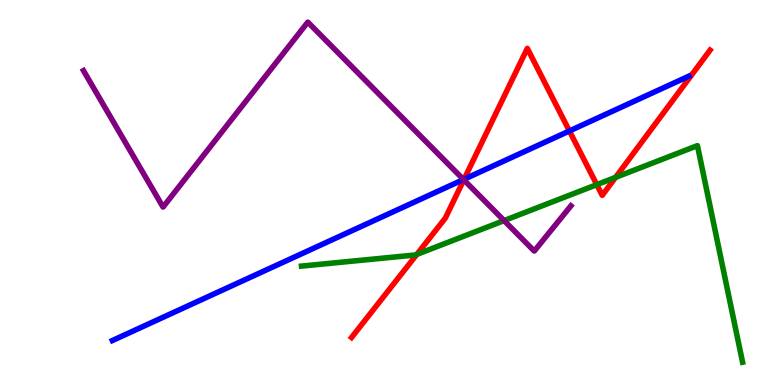[{'lines': ['blue', 'red'], 'intersections': [{'x': 5.99, 'y': 5.34}, {'x': 7.35, 'y': 6.6}]}, {'lines': ['green', 'red'], 'intersections': [{'x': 5.38, 'y': 3.39}, {'x': 7.7, 'y': 5.2}, {'x': 7.94, 'y': 5.39}]}, {'lines': ['purple', 'red'], 'intersections': [{'x': 5.98, 'y': 5.33}]}, {'lines': ['blue', 'green'], 'intersections': []}, {'lines': ['blue', 'purple'], 'intersections': [{'x': 5.98, 'y': 5.34}]}, {'lines': ['green', 'purple'], 'intersections': [{'x': 6.5, 'y': 4.27}]}]